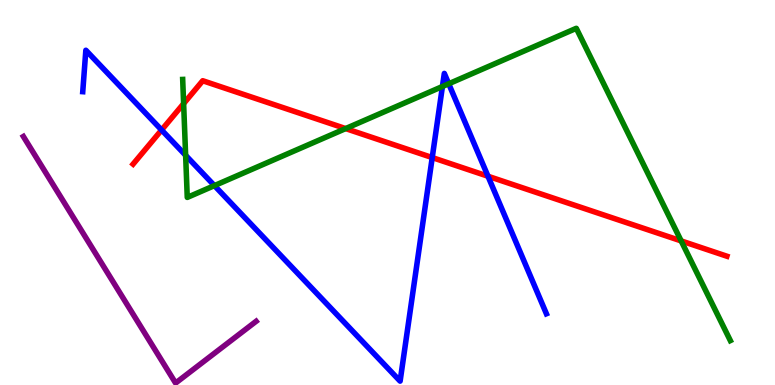[{'lines': ['blue', 'red'], 'intersections': [{'x': 2.09, 'y': 6.62}, {'x': 5.58, 'y': 5.91}, {'x': 6.3, 'y': 5.42}]}, {'lines': ['green', 'red'], 'intersections': [{'x': 2.37, 'y': 7.31}, {'x': 4.46, 'y': 6.66}, {'x': 8.79, 'y': 3.74}]}, {'lines': ['purple', 'red'], 'intersections': []}, {'lines': ['blue', 'green'], 'intersections': [{'x': 2.4, 'y': 5.97}, {'x': 2.77, 'y': 5.18}, {'x': 5.71, 'y': 7.75}, {'x': 5.79, 'y': 7.82}]}, {'lines': ['blue', 'purple'], 'intersections': []}, {'lines': ['green', 'purple'], 'intersections': []}]